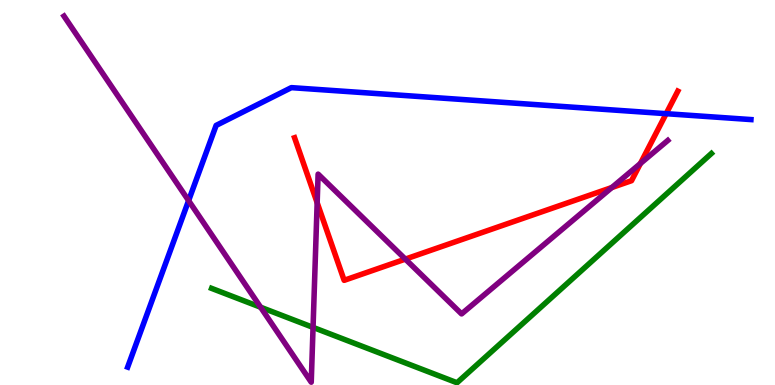[{'lines': ['blue', 'red'], 'intersections': [{'x': 8.6, 'y': 7.05}]}, {'lines': ['green', 'red'], 'intersections': []}, {'lines': ['purple', 'red'], 'intersections': [{'x': 4.09, 'y': 4.73}, {'x': 5.23, 'y': 3.27}, {'x': 7.89, 'y': 5.13}, {'x': 8.26, 'y': 5.75}]}, {'lines': ['blue', 'green'], 'intersections': []}, {'lines': ['blue', 'purple'], 'intersections': [{'x': 2.43, 'y': 4.79}]}, {'lines': ['green', 'purple'], 'intersections': [{'x': 3.36, 'y': 2.02}, {'x': 4.04, 'y': 1.5}]}]